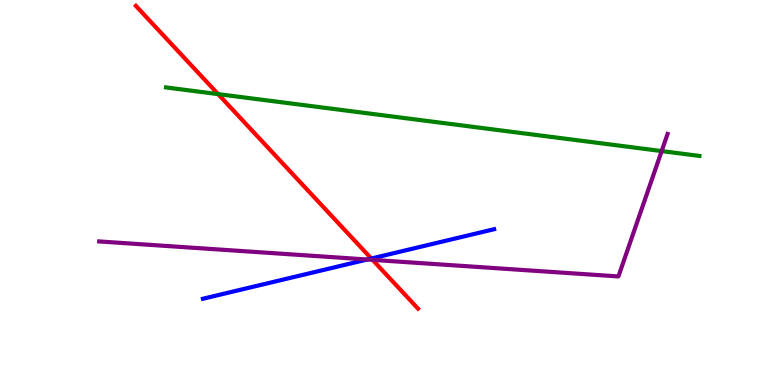[{'lines': ['blue', 'red'], 'intersections': [{'x': 4.79, 'y': 3.28}]}, {'lines': ['green', 'red'], 'intersections': [{'x': 2.81, 'y': 7.56}]}, {'lines': ['purple', 'red'], 'intersections': [{'x': 4.81, 'y': 3.25}]}, {'lines': ['blue', 'green'], 'intersections': []}, {'lines': ['blue', 'purple'], 'intersections': [{'x': 4.74, 'y': 3.26}]}, {'lines': ['green', 'purple'], 'intersections': [{'x': 8.54, 'y': 6.08}]}]